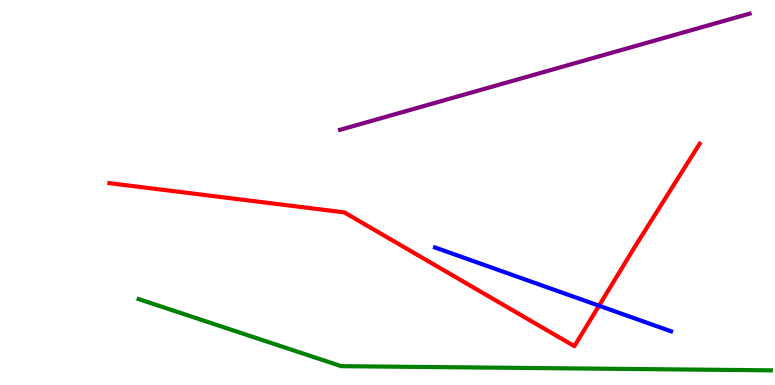[{'lines': ['blue', 'red'], 'intersections': [{'x': 7.73, 'y': 2.06}]}, {'lines': ['green', 'red'], 'intersections': []}, {'lines': ['purple', 'red'], 'intersections': []}, {'lines': ['blue', 'green'], 'intersections': []}, {'lines': ['blue', 'purple'], 'intersections': []}, {'lines': ['green', 'purple'], 'intersections': []}]